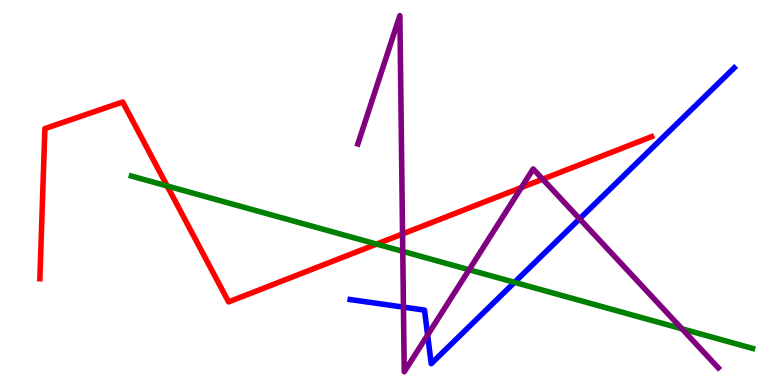[{'lines': ['blue', 'red'], 'intersections': []}, {'lines': ['green', 'red'], 'intersections': [{'x': 2.16, 'y': 5.17}, {'x': 4.86, 'y': 3.66}]}, {'lines': ['purple', 'red'], 'intersections': [{'x': 5.19, 'y': 3.92}, {'x': 6.73, 'y': 5.13}, {'x': 7.0, 'y': 5.35}]}, {'lines': ['blue', 'green'], 'intersections': [{'x': 6.64, 'y': 2.67}]}, {'lines': ['blue', 'purple'], 'intersections': [{'x': 5.21, 'y': 2.02}, {'x': 5.52, 'y': 1.3}, {'x': 7.48, 'y': 4.32}]}, {'lines': ['green', 'purple'], 'intersections': [{'x': 5.2, 'y': 3.47}, {'x': 6.05, 'y': 2.99}, {'x': 8.8, 'y': 1.46}]}]